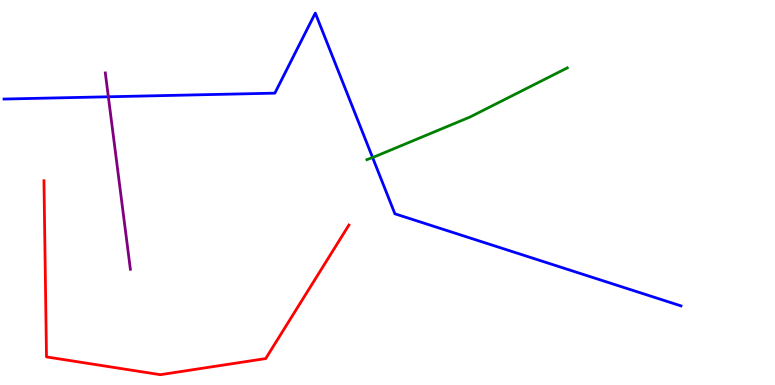[{'lines': ['blue', 'red'], 'intersections': []}, {'lines': ['green', 'red'], 'intersections': []}, {'lines': ['purple', 'red'], 'intersections': []}, {'lines': ['blue', 'green'], 'intersections': [{'x': 4.81, 'y': 5.91}]}, {'lines': ['blue', 'purple'], 'intersections': [{'x': 1.4, 'y': 7.49}]}, {'lines': ['green', 'purple'], 'intersections': []}]